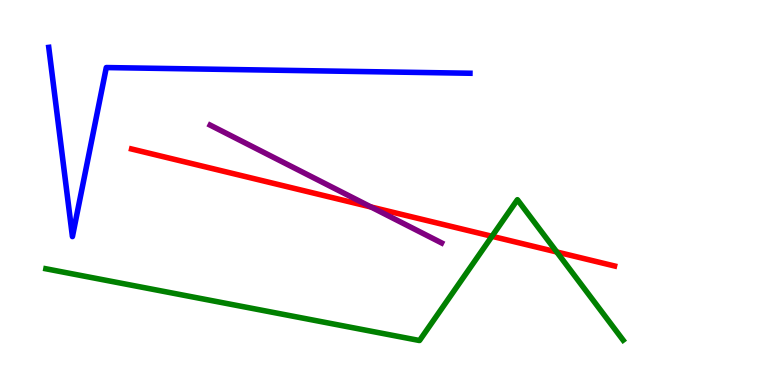[{'lines': ['blue', 'red'], 'intersections': []}, {'lines': ['green', 'red'], 'intersections': [{'x': 6.35, 'y': 3.86}, {'x': 7.18, 'y': 3.45}]}, {'lines': ['purple', 'red'], 'intersections': [{'x': 4.79, 'y': 4.62}]}, {'lines': ['blue', 'green'], 'intersections': []}, {'lines': ['blue', 'purple'], 'intersections': []}, {'lines': ['green', 'purple'], 'intersections': []}]